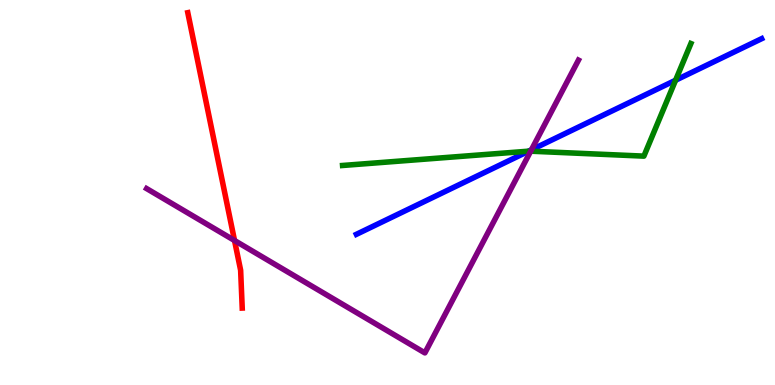[{'lines': ['blue', 'red'], 'intersections': []}, {'lines': ['green', 'red'], 'intersections': []}, {'lines': ['purple', 'red'], 'intersections': [{'x': 3.03, 'y': 3.75}]}, {'lines': ['blue', 'green'], 'intersections': [{'x': 6.82, 'y': 6.07}, {'x': 8.72, 'y': 7.92}]}, {'lines': ['blue', 'purple'], 'intersections': [{'x': 6.86, 'y': 6.11}]}, {'lines': ['green', 'purple'], 'intersections': [{'x': 6.85, 'y': 6.07}]}]